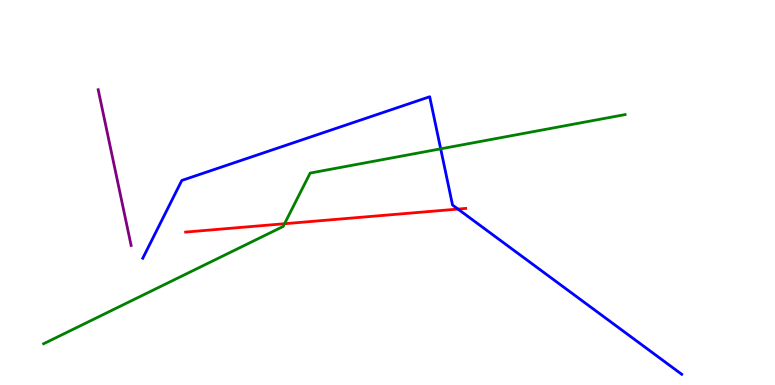[{'lines': ['blue', 'red'], 'intersections': [{'x': 5.91, 'y': 4.57}]}, {'lines': ['green', 'red'], 'intersections': [{'x': 3.67, 'y': 4.19}]}, {'lines': ['purple', 'red'], 'intersections': []}, {'lines': ['blue', 'green'], 'intersections': [{'x': 5.69, 'y': 6.13}]}, {'lines': ['blue', 'purple'], 'intersections': []}, {'lines': ['green', 'purple'], 'intersections': []}]